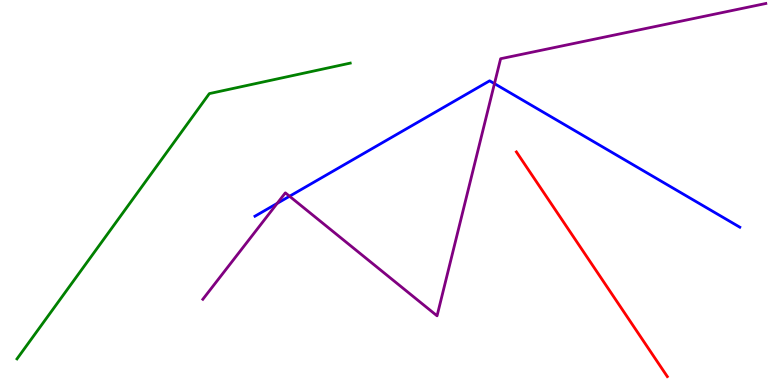[{'lines': ['blue', 'red'], 'intersections': []}, {'lines': ['green', 'red'], 'intersections': []}, {'lines': ['purple', 'red'], 'intersections': []}, {'lines': ['blue', 'green'], 'intersections': []}, {'lines': ['blue', 'purple'], 'intersections': [{'x': 3.58, 'y': 4.72}, {'x': 3.74, 'y': 4.9}, {'x': 6.38, 'y': 7.83}]}, {'lines': ['green', 'purple'], 'intersections': []}]